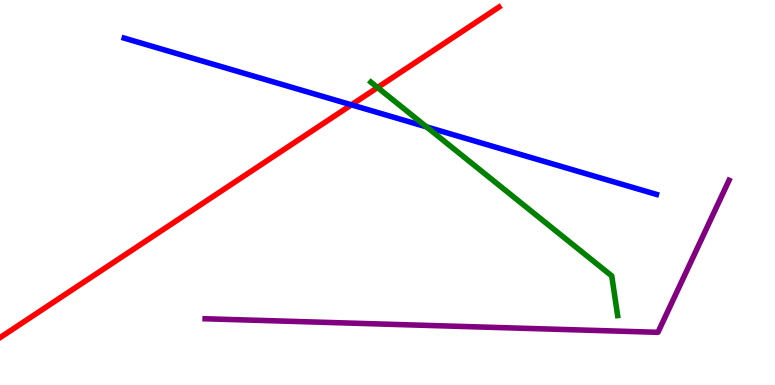[{'lines': ['blue', 'red'], 'intersections': [{'x': 4.53, 'y': 7.28}]}, {'lines': ['green', 'red'], 'intersections': [{'x': 4.87, 'y': 7.73}]}, {'lines': ['purple', 'red'], 'intersections': []}, {'lines': ['blue', 'green'], 'intersections': [{'x': 5.5, 'y': 6.7}]}, {'lines': ['blue', 'purple'], 'intersections': []}, {'lines': ['green', 'purple'], 'intersections': []}]